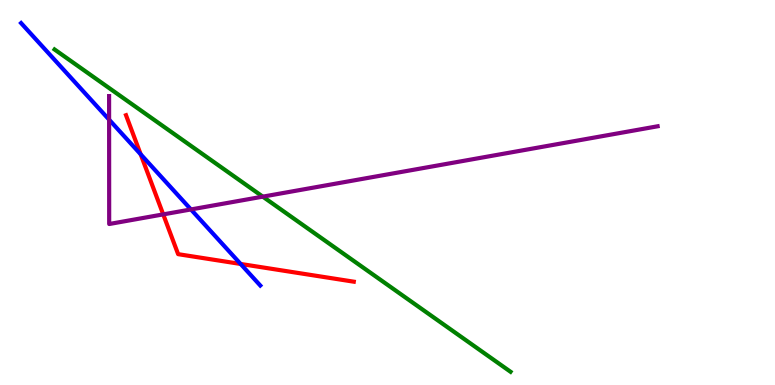[{'lines': ['blue', 'red'], 'intersections': [{'x': 1.82, 'y': 5.99}, {'x': 3.1, 'y': 3.14}]}, {'lines': ['green', 'red'], 'intersections': []}, {'lines': ['purple', 'red'], 'intersections': [{'x': 2.11, 'y': 4.43}]}, {'lines': ['blue', 'green'], 'intersections': []}, {'lines': ['blue', 'purple'], 'intersections': [{'x': 1.41, 'y': 6.89}, {'x': 2.46, 'y': 4.56}]}, {'lines': ['green', 'purple'], 'intersections': [{'x': 3.39, 'y': 4.89}]}]